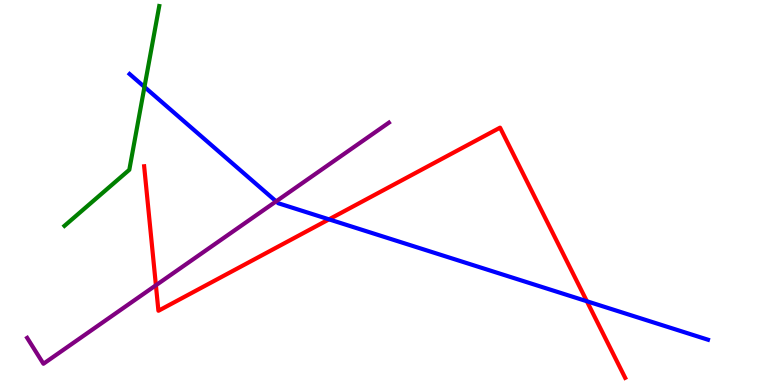[{'lines': ['blue', 'red'], 'intersections': [{'x': 4.25, 'y': 4.3}, {'x': 7.57, 'y': 2.18}]}, {'lines': ['green', 'red'], 'intersections': []}, {'lines': ['purple', 'red'], 'intersections': [{'x': 2.01, 'y': 2.59}]}, {'lines': ['blue', 'green'], 'intersections': [{'x': 1.86, 'y': 7.74}]}, {'lines': ['blue', 'purple'], 'intersections': [{'x': 3.56, 'y': 4.77}]}, {'lines': ['green', 'purple'], 'intersections': []}]